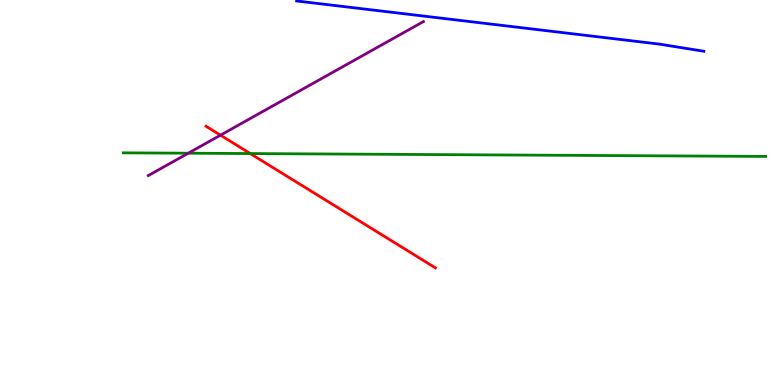[{'lines': ['blue', 'red'], 'intersections': []}, {'lines': ['green', 'red'], 'intersections': [{'x': 3.23, 'y': 6.01}]}, {'lines': ['purple', 'red'], 'intersections': [{'x': 2.84, 'y': 6.49}]}, {'lines': ['blue', 'green'], 'intersections': []}, {'lines': ['blue', 'purple'], 'intersections': []}, {'lines': ['green', 'purple'], 'intersections': [{'x': 2.43, 'y': 6.02}]}]